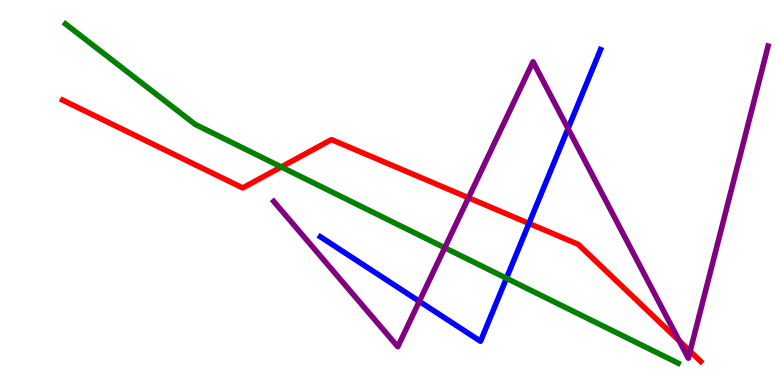[{'lines': ['blue', 'red'], 'intersections': [{'x': 6.83, 'y': 4.2}]}, {'lines': ['green', 'red'], 'intersections': [{'x': 3.63, 'y': 5.66}]}, {'lines': ['purple', 'red'], 'intersections': [{'x': 6.04, 'y': 4.86}, {'x': 8.77, 'y': 1.14}, {'x': 8.9, 'y': 0.876}]}, {'lines': ['blue', 'green'], 'intersections': [{'x': 6.53, 'y': 2.77}]}, {'lines': ['blue', 'purple'], 'intersections': [{'x': 5.41, 'y': 2.17}, {'x': 7.33, 'y': 6.66}]}, {'lines': ['green', 'purple'], 'intersections': [{'x': 5.74, 'y': 3.56}]}]